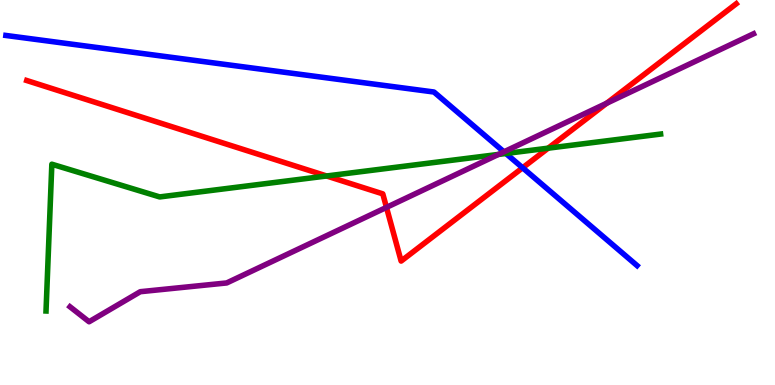[{'lines': ['blue', 'red'], 'intersections': [{'x': 6.74, 'y': 5.64}]}, {'lines': ['green', 'red'], 'intersections': [{'x': 4.21, 'y': 5.43}, {'x': 7.07, 'y': 6.15}]}, {'lines': ['purple', 'red'], 'intersections': [{'x': 4.99, 'y': 4.61}, {'x': 7.83, 'y': 7.32}]}, {'lines': ['blue', 'green'], 'intersections': [{'x': 6.53, 'y': 6.01}]}, {'lines': ['blue', 'purple'], 'intersections': [{'x': 6.5, 'y': 6.06}]}, {'lines': ['green', 'purple'], 'intersections': [{'x': 6.43, 'y': 5.99}]}]